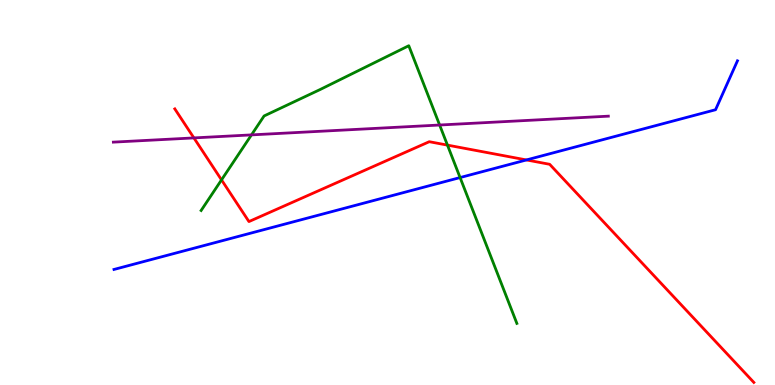[{'lines': ['blue', 'red'], 'intersections': [{'x': 6.79, 'y': 5.85}]}, {'lines': ['green', 'red'], 'intersections': [{'x': 2.86, 'y': 5.33}, {'x': 5.77, 'y': 6.23}]}, {'lines': ['purple', 'red'], 'intersections': [{'x': 2.5, 'y': 6.42}]}, {'lines': ['blue', 'green'], 'intersections': [{'x': 5.94, 'y': 5.39}]}, {'lines': ['blue', 'purple'], 'intersections': []}, {'lines': ['green', 'purple'], 'intersections': [{'x': 3.24, 'y': 6.5}, {'x': 5.67, 'y': 6.75}]}]